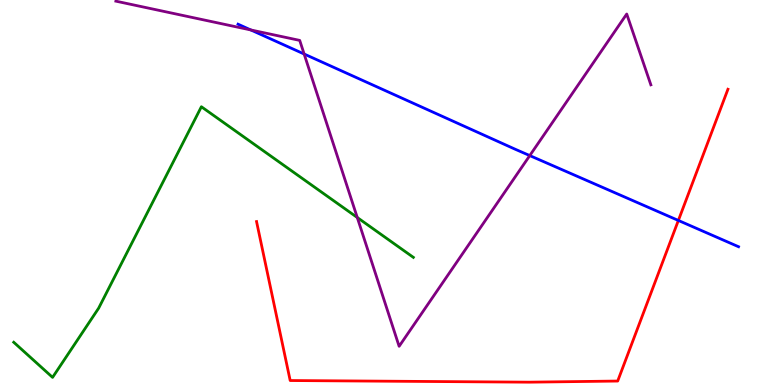[{'lines': ['blue', 'red'], 'intersections': [{'x': 8.75, 'y': 4.27}]}, {'lines': ['green', 'red'], 'intersections': []}, {'lines': ['purple', 'red'], 'intersections': []}, {'lines': ['blue', 'green'], 'intersections': []}, {'lines': ['blue', 'purple'], 'intersections': [{'x': 3.24, 'y': 9.22}, {'x': 3.92, 'y': 8.6}, {'x': 6.84, 'y': 5.96}]}, {'lines': ['green', 'purple'], 'intersections': [{'x': 4.61, 'y': 4.35}]}]